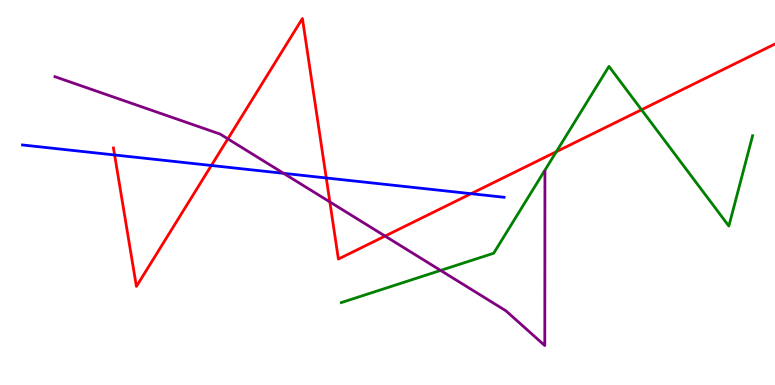[{'lines': ['blue', 'red'], 'intersections': [{'x': 1.48, 'y': 5.97}, {'x': 2.73, 'y': 5.7}, {'x': 4.21, 'y': 5.38}, {'x': 6.08, 'y': 4.97}]}, {'lines': ['green', 'red'], 'intersections': [{'x': 7.18, 'y': 6.06}, {'x': 8.28, 'y': 7.15}]}, {'lines': ['purple', 'red'], 'intersections': [{'x': 2.94, 'y': 6.39}, {'x': 4.26, 'y': 4.76}, {'x': 4.97, 'y': 3.87}]}, {'lines': ['blue', 'green'], 'intersections': []}, {'lines': ['blue', 'purple'], 'intersections': [{'x': 3.66, 'y': 5.5}]}, {'lines': ['green', 'purple'], 'intersections': [{'x': 5.69, 'y': 2.98}]}]